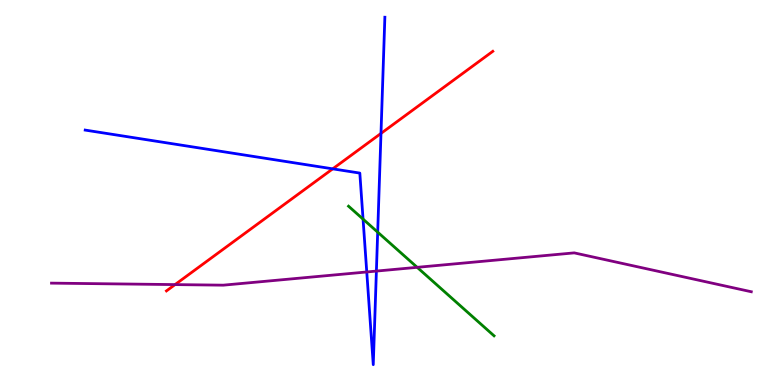[{'lines': ['blue', 'red'], 'intersections': [{'x': 4.29, 'y': 5.61}, {'x': 4.92, 'y': 6.53}]}, {'lines': ['green', 'red'], 'intersections': []}, {'lines': ['purple', 'red'], 'intersections': [{'x': 2.26, 'y': 2.61}]}, {'lines': ['blue', 'green'], 'intersections': [{'x': 4.68, 'y': 4.31}, {'x': 4.87, 'y': 3.97}]}, {'lines': ['blue', 'purple'], 'intersections': [{'x': 4.73, 'y': 2.94}, {'x': 4.86, 'y': 2.96}]}, {'lines': ['green', 'purple'], 'intersections': [{'x': 5.38, 'y': 3.06}]}]